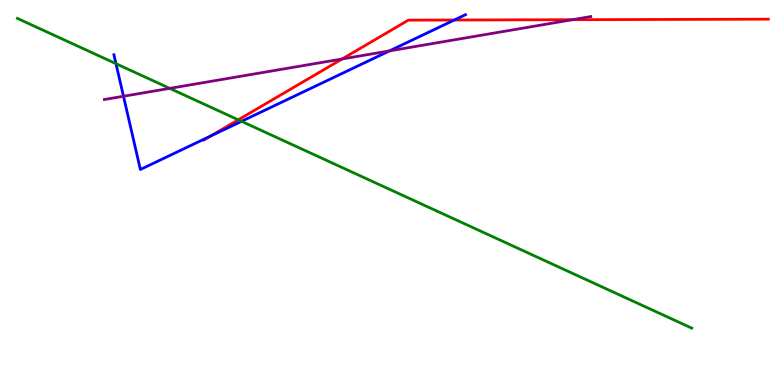[{'lines': ['blue', 'red'], 'intersections': [{'x': 2.72, 'y': 6.47}, {'x': 5.86, 'y': 9.48}]}, {'lines': ['green', 'red'], 'intersections': [{'x': 3.07, 'y': 6.89}]}, {'lines': ['purple', 'red'], 'intersections': [{'x': 4.41, 'y': 8.47}, {'x': 7.39, 'y': 9.49}]}, {'lines': ['blue', 'green'], 'intersections': [{'x': 1.5, 'y': 8.35}, {'x': 3.12, 'y': 6.85}]}, {'lines': ['blue', 'purple'], 'intersections': [{'x': 1.59, 'y': 7.5}, {'x': 5.03, 'y': 8.68}]}, {'lines': ['green', 'purple'], 'intersections': [{'x': 2.19, 'y': 7.7}]}]